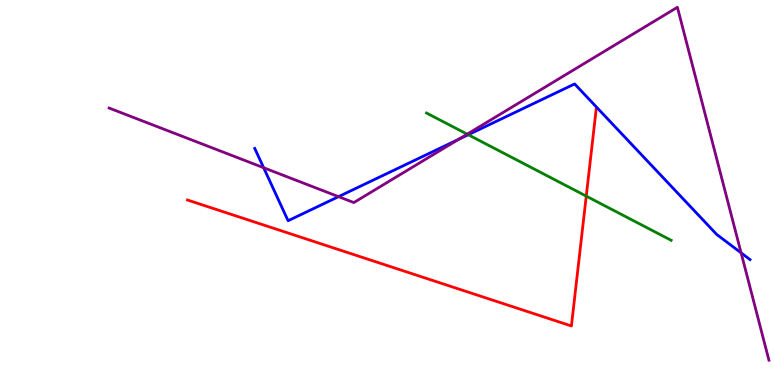[{'lines': ['blue', 'red'], 'intersections': []}, {'lines': ['green', 'red'], 'intersections': [{'x': 7.56, 'y': 4.91}]}, {'lines': ['purple', 'red'], 'intersections': []}, {'lines': ['blue', 'green'], 'intersections': [{'x': 6.04, 'y': 6.5}]}, {'lines': ['blue', 'purple'], 'intersections': [{'x': 3.4, 'y': 5.64}, {'x': 4.37, 'y': 4.89}, {'x': 5.92, 'y': 6.38}, {'x': 9.56, 'y': 3.43}]}, {'lines': ['green', 'purple'], 'intersections': [{'x': 6.03, 'y': 6.52}]}]